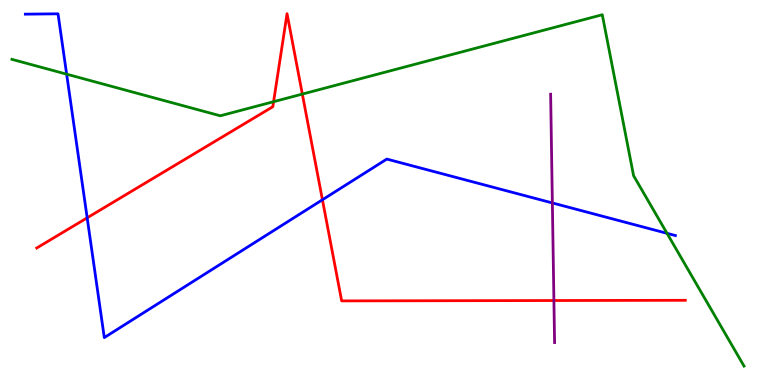[{'lines': ['blue', 'red'], 'intersections': [{'x': 1.12, 'y': 4.34}, {'x': 4.16, 'y': 4.81}]}, {'lines': ['green', 'red'], 'intersections': [{'x': 3.53, 'y': 7.36}, {'x': 3.9, 'y': 7.56}]}, {'lines': ['purple', 'red'], 'intersections': [{'x': 7.15, 'y': 2.19}]}, {'lines': ['blue', 'green'], 'intersections': [{'x': 0.86, 'y': 8.07}, {'x': 8.61, 'y': 3.94}]}, {'lines': ['blue', 'purple'], 'intersections': [{'x': 7.13, 'y': 4.73}]}, {'lines': ['green', 'purple'], 'intersections': []}]